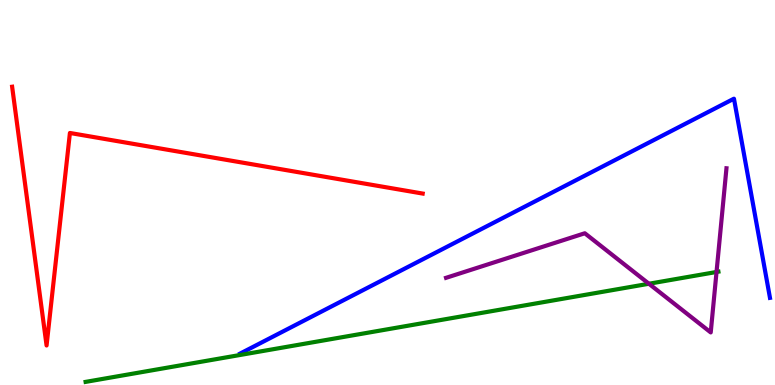[{'lines': ['blue', 'red'], 'intersections': []}, {'lines': ['green', 'red'], 'intersections': []}, {'lines': ['purple', 'red'], 'intersections': []}, {'lines': ['blue', 'green'], 'intersections': []}, {'lines': ['blue', 'purple'], 'intersections': []}, {'lines': ['green', 'purple'], 'intersections': [{'x': 8.37, 'y': 2.63}, {'x': 9.25, 'y': 2.94}]}]